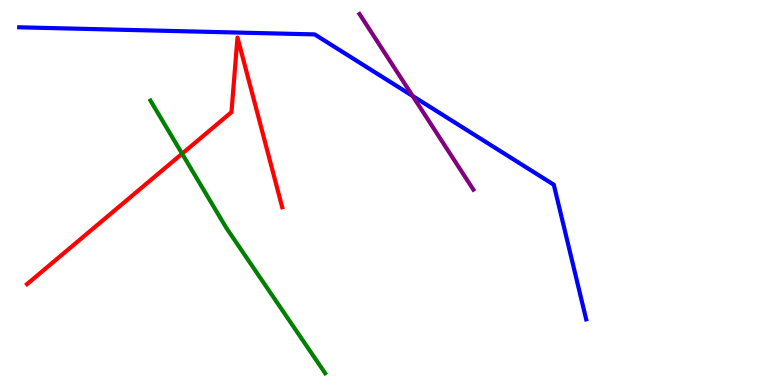[{'lines': ['blue', 'red'], 'intersections': []}, {'lines': ['green', 'red'], 'intersections': [{'x': 2.35, 'y': 6.01}]}, {'lines': ['purple', 'red'], 'intersections': []}, {'lines': ['blue', 'green'], 'intersections': []}, {'lines': ['blue', 'purple'], 'intersections': [{'x': 5.32, 'y': 7.51}]}, {'lines': ['green', 'purple'], 'intersections': []}]